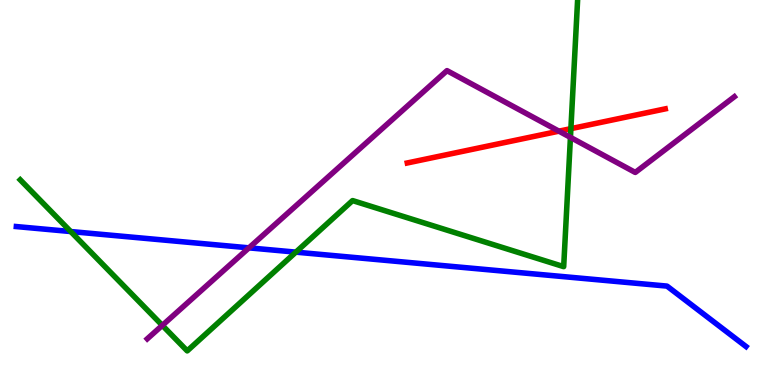[{'lines': ['blue', 'red'], 'intersections': []}, {'lines': ['green', 'red'], 'intersections': [{'x': 7.37, 'y': 6.66}]}, {'lines': ['purple', 'red'], 'intersections': [{'x': 7.21, 'y': 6.59}]}, {'lines': ['blue', 'green'], 'intersections': [{'x': 0.913, 'y': 3.99}, {'x': 3.82, 'y': 3.45}]}, {'lines': ['blue', 'purple'], 'intersections': [{'x': 3.21, 'y': 3.56}]}, {'lines': ['green', 'purple'], 'intersections': [{'x': 2.09, 'y': 1.55}, {'x': 7.36, 'y': 6.43}]}]